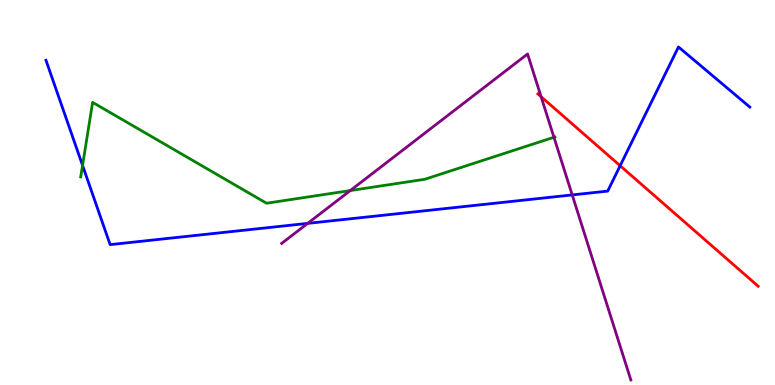[{'lines': ['blue', 'red'], 'intersections': [{'x': 8.0, 'y': 5.7}]}, {'lines': ['green', 'red'], 'intersections': []}, {'lines': ['purple', 'red'], 'intersections': [{'x': 6.98, 'y': 7.49}]}, {'lines': ['blue', 'green'], 'intersections': [{'x': 1.07, 'y': 5.7}]}, {'lines': ['blue', 'purple'], 'intersections': [{'x': 3.97, 'y': 4.2}, {'x': 7.38, 'y': 4.94}]}, {'lines': ['green', 'purple'], 'intersections': [{'x': 4.52, 'y': 5.05}, {'x': 7.15, 'y': 6.43}]}]